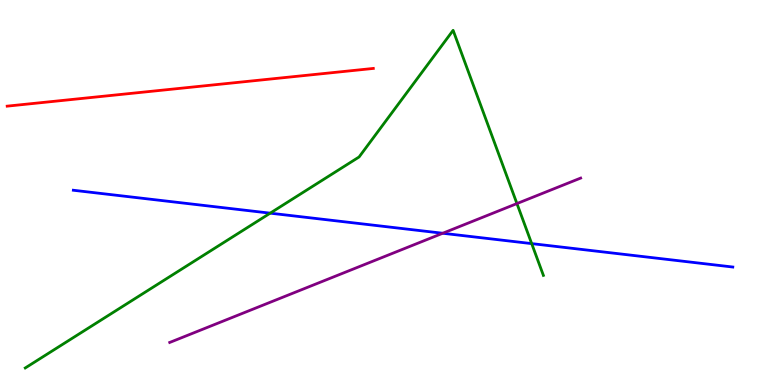[{'lines': ['blue', 'red'], 'intersections': []}, {'lines': ['green', 'red'], 'intersections': []}, {'lines': ['purple', 'red'], 'intersections': []}, {'lines': ['blue', 'green'], 'intersections': [{'x': 3.49, 'y': 4.46}, {'x': 6.86, 'y': 3.67}]}, {'lines': ['blue', 'purple'], 'intersections': [{'x': 5.71, 'y': 3.94}]}, {'lines': ['green', 'purple'], 'intersections': [{'x': 6.67, 'y': 4.71}]}]